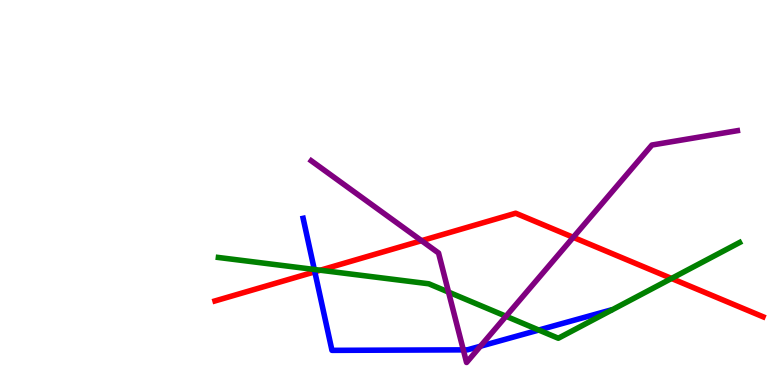[{'lines': ['blue', 'red'], 'intersections': [{'x': 4.06, 'y': 2.94}]}, {'lines': ['green', 'red'], 'intersections': [{'x': 4.13, 'y': 2.98}, {'x': 8.66, 'y': 2.77}]}, {'lines': ['purple', 'red'], 'intersections': [{'x': 5.44, 'y': 3.75}, {'x': 7.4, 'y': 3.84}]}, {'lines': ['blue', 'green'], 'intersections': [{'x': 4.06, 'y': 3.0}, {'x': 6.95, 'y': 1.43}]}, {'lines': ['blue', 'purple'], 'intersections': [{'x': 5.98, 'y': 0.913}, {'x': 6.2, 'y': 1.01}]}, {'lines': ['green', 'purple'], 'intersections': [{'x': 5.79, 'y': 2.41}, {'x': 6.53, 'y': 1.79}]}]